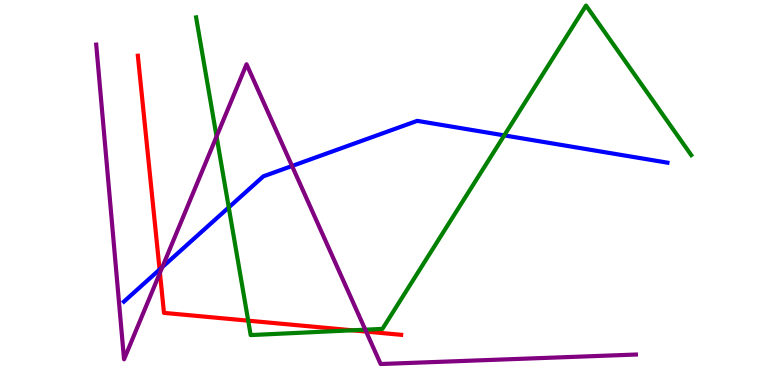[{'lines': ['blue', 'red'], 'intersections': [{'x': 2.06, 'y': 3.0}]}, {'lines': ['green', 'red'], 'intersections': [{'x': 3.2, 'y': 1.67}, {'x': 4.55, 'y': 1.42}]}, {'lines': ['purple', 'red'], 'intersections': [{'x': 2.06, 'y': 2.91}, {'x': 4.72, 'y': 1.39}]}, {'lines': ['blue', 'green'], 'intersections': [{'x': 2.95, 'y': 4.61}, {'x': 6.51, 'y': 6.48}]}, {'lines': ['blue', 'purple'], 'intersections': [{'x': 2.09, 'y': 3.06}, {'x': 3.77, 'y': 5.69}]}, {'lines': ['green', 'purple'], 'intersections': [{'x': 2.79, 'y': 6.46}, {'x': 4.71, 'y': 1.44}]}]